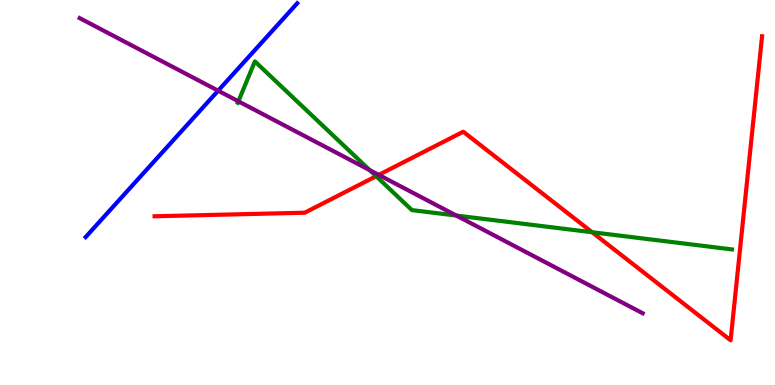[{'lines': ['blue', 'red'], 'intersections': []}, {'lines': ['green', 'red'], 'intersections': [{'x': 4.85, 'y': 5.42}, {'x': 7.64, 'y': 3.97}]}, {'lines': ['purple', 'red'], 'intersections': [{'x': 4.89, 'y': 5.46}]}, {'lines': ['blue', 'green'], 'intersections': []}, {'lines': ['blue', 'purple'], 'intersections': [{'x': 2.81, 'y': 7.64}]}, {'lines': ['green', 'purple'], 'intersections': [{'x': 3.08, 'y': 7.37}, {'x': 4.77, 'y': 5.58}, {'x': 5.89, 'y': 4.4}]}]